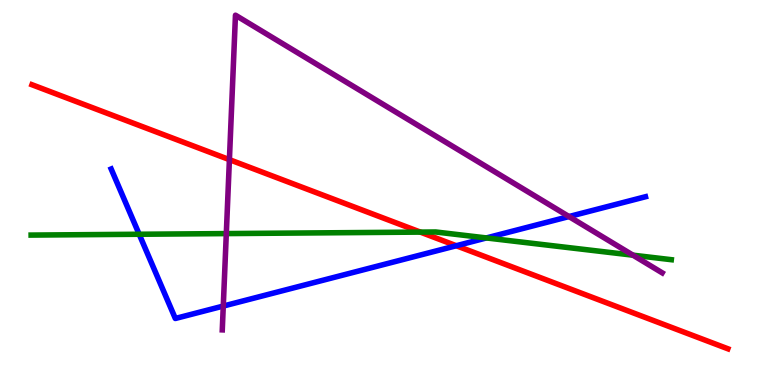[{'lines': ['blue', 'red'], 'intersections': [{'x': 5.89, 'y': 3.62}]}, {'lines': ['green', 'red'], 'intersections': [{'x': 5.42, 'y': 3.97}]}, {'lines': ['purple', 'red'], 'intersections': [{'x': 2.96, 'y': 5.85}]}, {'lines': ['blue', 'green'], 'intersections': [{'x': 1.8, 'y': 3.92}, {'x': 6.28, 'y': 3.82}]}, {'lines': ['blue', 'purple'], 'intersections': [{'x': 2.88, 'y': 2.05}, {'x': 7.34, 'y': 4.38}]}, {'lines': ['green', 'purple'], 'intersections': [{'x': 2.92, 'y': 3.93}, {'x': 8.17, 'y': 3.37}]}]